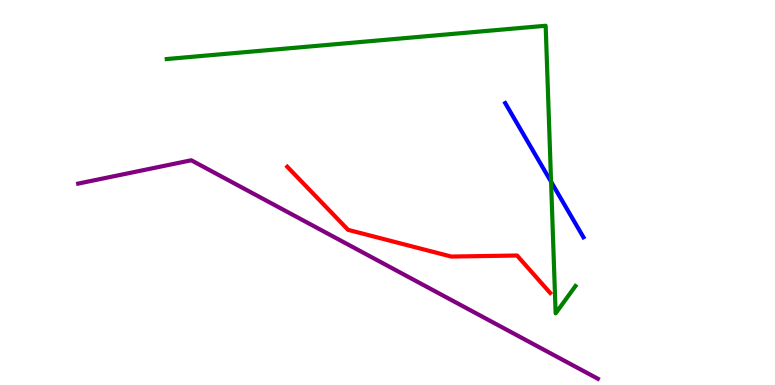[{'lines': ['blue', 'red'], 'intersections': []}, {'lines': ['green', 'red'], 'intersections': []}, {'lines': ['purple', 'red'], 'intersections': []}, {'lines': ['blue', 'green'], 'intersections': [{'x': 7.11, 'y': 5.28}]}, {'lines': ['blue', 'purple'], 'intersections': []}, {'lines': ['green', 'purple'], 'intersections': []}]